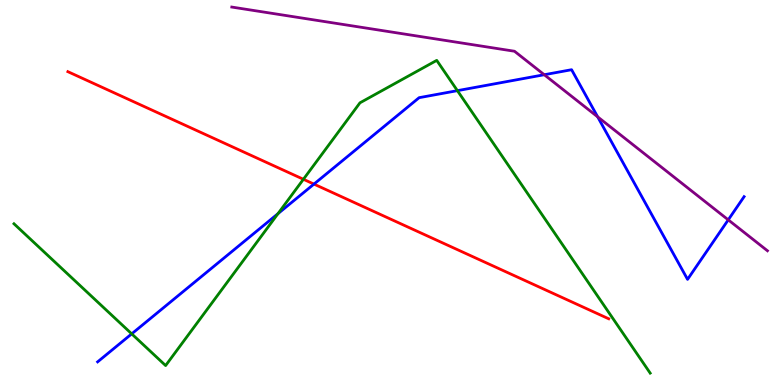[{'lines': ['blue', 'red'], 'intersections': [{'x': 4.05, 'y': 5.22}]}, {'lines': ['green', 'red'], 'intersections': [{'x': 3.91, 'y': 5.34}]}, {'lines': ['purple', 'red'], 'intersections': []}, {'lines': ['blue', 'green'], 'intersections': [{'x': 1.7, 'y': 1.33}, {'x': 3.59, 'y': 4.45}, {'x': 5.9, 'y': 7.65}]}, {'lines': ['blue', 'purple'], 'intersections': [{'x': 7.02, 'y': 8.06}, {'x': 7.71, 'y': 6.96}, {'x': 9.4, 'y': 4.29}]}, {'lines': ['green', 'purple'], 'intersections': []}]